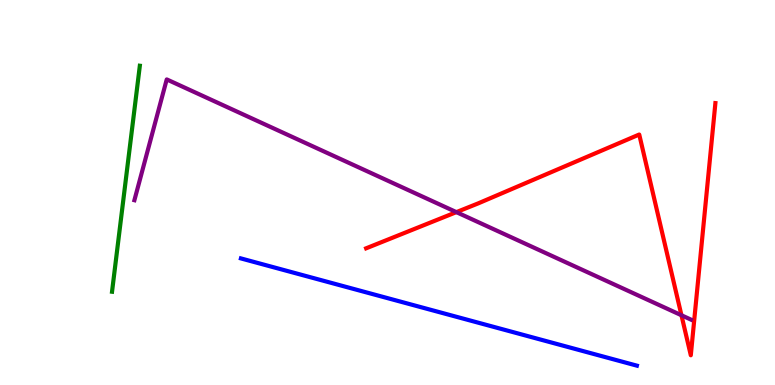[{'lines': ['blue', 'red'], 'intersections': []}, {'lines': ['green', 'red'], 'intersections': []}, {'lines': ['purple', 'red'], 'intersections': [{'x': 5.89, 'y': 4.49}, {'x': 8.79, 'y': 1.81}]}, {'lines': ['blue', 'green'], 'intersections': []}, {'lines': ['blue', 'purple'], 'intersections': []}, {'lines': ['green', 'purple'], 'intersections': []}]